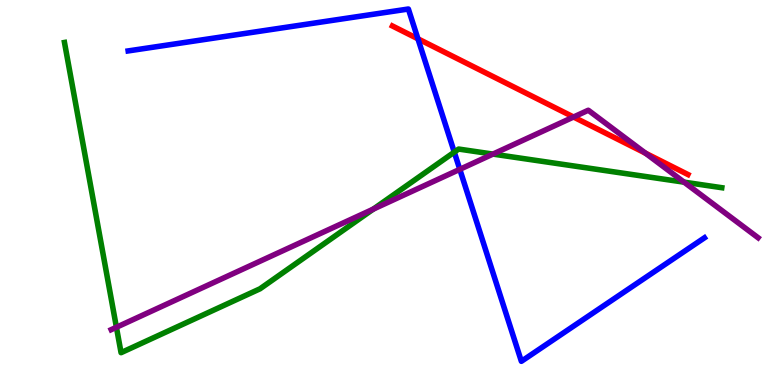[{'lines': ['blue', 'red'], 'intersections': [{'x': 5.39, 'y': 8.99}]}, {'lines': ['green', 'red'], 'intersections': []}, {'lines': ['purple', 'red'], 'intersections': [{'x': 7.4, 'y': 6.96}, {'x': 8.33, 'y': 6.02}]}, {'lines': ['blue', 'green'], 'intersections': [{'x': 5.86, 'y': 6.05}]}, {'lines': ['blue', 'purple'], 'intersections': [{'x': 5.93, 'y': 5.6}]}, {'lines': ['green', 'purple'], 'intersections': [{'x': 1.5, 'y': 1.5}, {'x': 4.82, 'y': 4.57}, {'x': 6.36, 'y': 6.0}, {'x': 8.83, 'y': 5.27}]}]